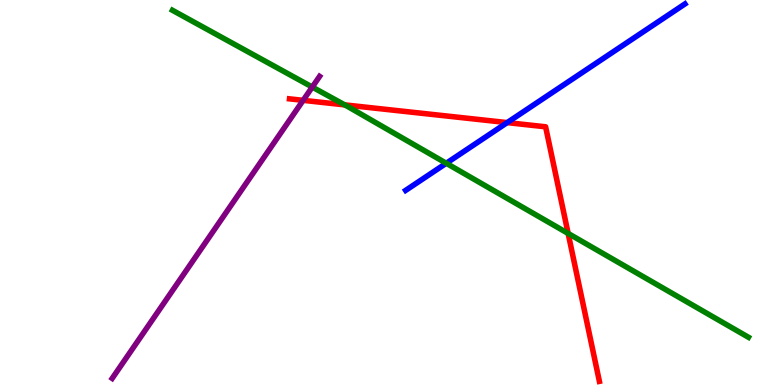[{'lines': ['blue', 'red'], 'intersections': [{'x': 6.54, 'y': 6.82}]}, {'lines': ['green', 'red'], 'intersections': [{'x': 4.45, 'y': 7.28}, {'x': 7.33, 'y': 3.94}]}, {'lines': ['purple', 'red'], 'intersections': [{'x': 3.91, 'y': 7.39}]}, {'lines': ['blue', 'green'], 'intersections': [{'x': 5.76, 'y': 5.76}]}, {'lines': ['blue', 'purple'], 'intersections': []}, {'lines': ['green', 'purple'], 'intersections': [{'x': 4.03, 'y': 7.74}]}]